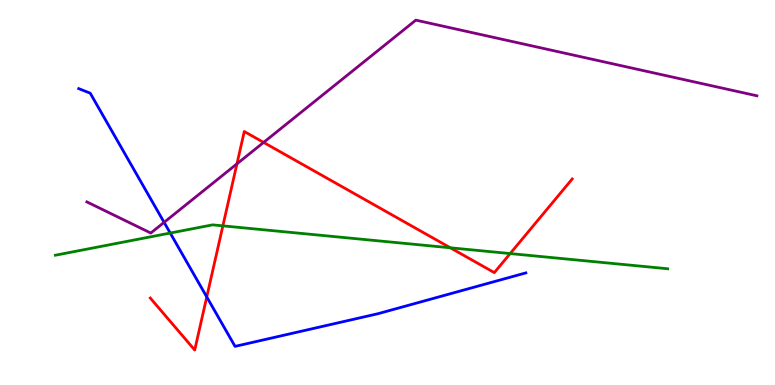[{'lines': ['blue', 'red'], 'intersections': [{'x': 2.67, 'y': 2.29}]}, {'lines': ['green', 'red'], 'intersections': [{'x': 2.88, 'y': 4.13}, {'x': 5.81, 'y': 3.56}, {'x': 6.58, 'y': 3.41}]}, {'lines': ['purple', 'red'], 'intersections': [{'x': 3.06, 'y': 5.74}, {'x': 3.4, 'y': 6.3}]}, {'lines': ['blue', 'green'], 'intersections': [{'x': 2.2, 'y': 3.95}]}, {'lines': ['blue', 'purple'], 'intersections': [{'x': 2.12, 'y': 4.22}]}, {'lines': ['green', 'purple'], 'intersections': []}]